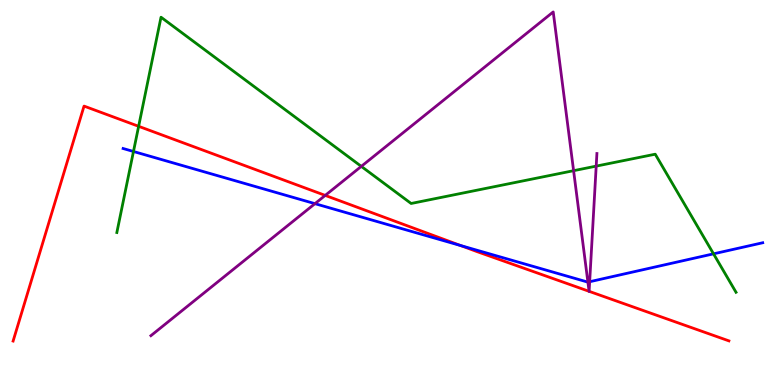[{'lines': ['blue', 'red'], 'intersections': [{'x': 5.94, 'y': 3.62}]}, {'lines': ['green', 'red'], 'intersections': [{'x': 1.79, 'y': 6.72}]}, {'lines': ['purple', 'red'], 'intersections': [{'x': 4.2, 'y': 4.92}, {'x': 7.6, 'y': 2.43}, {'x': 7.6, 'y': 2.43}]}, {'lines': ['blue', 'green'], 'intersections': [{'x': 1.72, 'y': 6.07}, {'x': 9.21, 'y': 3.41}]}, {'lines': ['blue', 'purple'], 'intersections': [{'x': 4.06, 'y': 4.71}, {'x': 7.59, 'y': 2.67}, {'x': 7.61, 'y': 2.68}]}, {'lines': ['green', 'purple'], 'intersections': [{'x': 4.66, 'y': 5.68}, {'x': 7.4, 'y': 5.57}, {'x': 7.69, 'y': 5.69}]}]